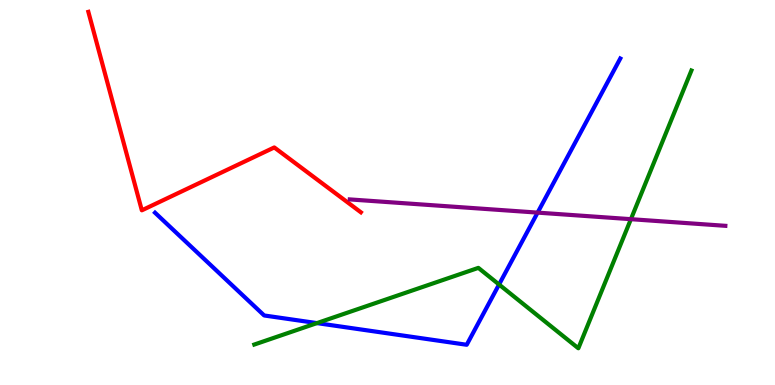[{'lines': ['blue', 'red'], 'intersections': []}, {'lines': ['green', 'red'], 'intersections': []}, {'lines': ['purple', 'red'], 'intersections': []}, {'lines': ['blue', 'green'], 'intersections': [{'x': 4.09, 'y': 1.61}, {'x': 6.44, 'y': 2.61}]}, {'lines': ['blue', 'purple'], 'intersections': [{'x': 6.94, 'y': 4.48}]}, {'lines': ['green', 'purple'], 'intersections': [{'x': 8.14, 'y': 4.31}]}]